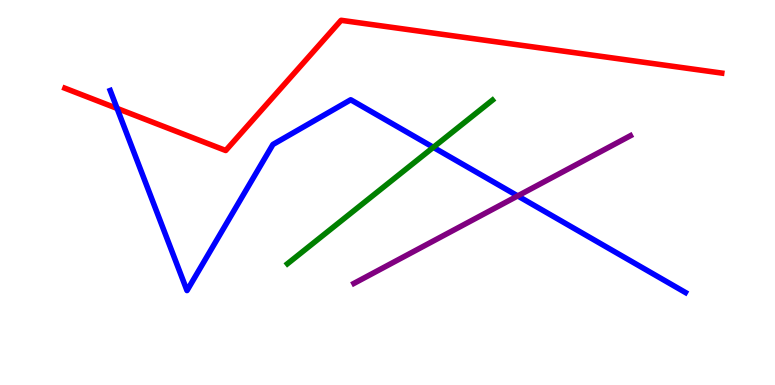[{'lines': ['blue', 'red'], 'intersections': [{'x': 1.51, 'y': 7.18}]}, {'lines': ['green', 'red'], 'intersections': []}, {'lines': ['purple', 'red'], 'intersections': []}, {'lines': ['blue', 'green'], 'intersections': [{'x': 5.59, 'y': 6.17}]}, {'lines': ['blue', 'purple'], 'intersections': [{'x': 6.68, 'y': 4.91}]}, {'lines': ['green', 'purple'], 'intersections': []}]